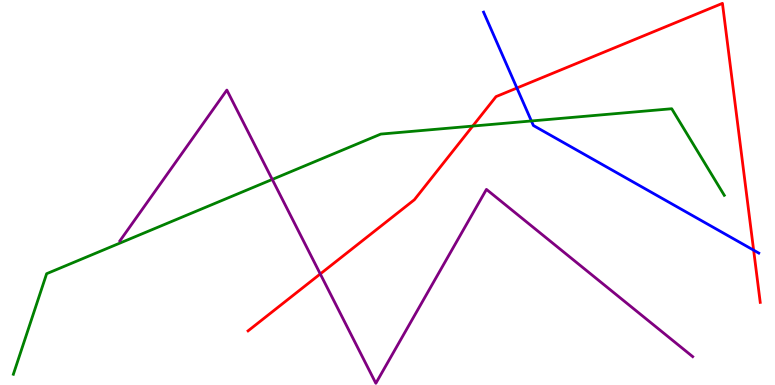[{'lines': ['blue', 'red'], 'intersections': [{'x': 6.67, 'y': 7.71}, {'x': 9.72, 'y': 3.5}]}, {'lines': ['green', 'red'], 'intersections': [{'x': 6.1, 'y': 6.73}]}, {'lines': ['purple', 'red'], 'intersections': [{'x': 4.13, 'y': 2.88}]}, {'lines': ['blue', 'green'], 'intersections': [{'x': 6.86, 'y': 6.86}]}, {'lines': ['blue', 'purple'], 'intersections': []}, {'lines': ['green', 'purple'], 'intersections': [{'x': 3.51, 'y': 5.34}]}]